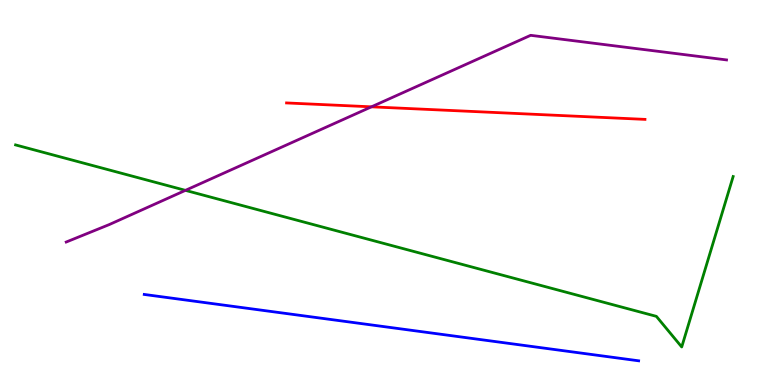[{'lines': ['blue', 'red'], 'intersections': []}, {'lines': ['green', 'red'], 'intersections': []}, {'lines': ['purple', 'red'], 'intersections': [{'x': 4.79, 'y': 7.23}]}, {'lines': ['blue', 'green'], 'intersections': []}, {'lines': ['blue', 'purple'], 'intersections': []}, {'lines': ['green', 'purple'], 'intersections': [{'x': 2.39, 'y': 5.06}]}]